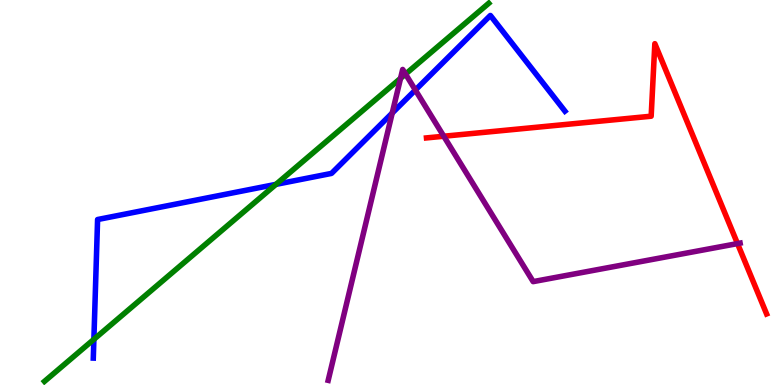[{'lines': ['blue', 'red'], 'intersections': []}, {'lines': ['green', 'red'], 'intersections': []}, {'lines': ['purple', 'red'], 'intersections': [{'x': 5.73, 'y': 6.46}, {'x': 9.52, 'y': 3.67}]}, {'lines': ['blue', 'green'], 'intersections': [{'x': 1.21, 'y': 1.19}, {'x': 3.56, 'y': 5.21}]}, {'lines': ['blue', 'purple'], 'intersections': [{'x': 5.06, 'y': 7.06}, {'x': 5.36, 'y': 7.66}]}, {'lines': ['green', 'purple'], 'intersections': [{'x': 5.17, 'y': 7.97}, {'x': 5.23, 'y': 8.08}]}]